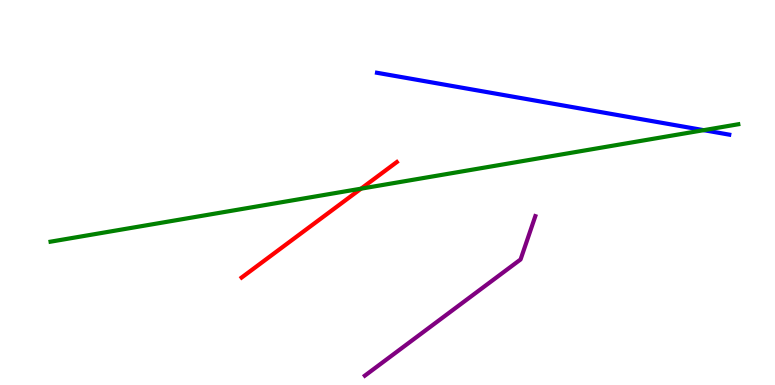[{'lines': ['blue', 'red'], 'intersections': []}, {'lines': ['green', 'red'], 'intersections': [{'x': 4.66, 'y': 5.1}]}, {'lines': ['purple', 'red'], 'intersections': []}, {'lines': ['blue', 'green'], 'intersections': [{'x': 9.08, 'y': 6.62}]}, {'lines': ['blue', 'purple'], 'intersections': []}, {'lines': ['green', 'purple'], 'intersections': []}]